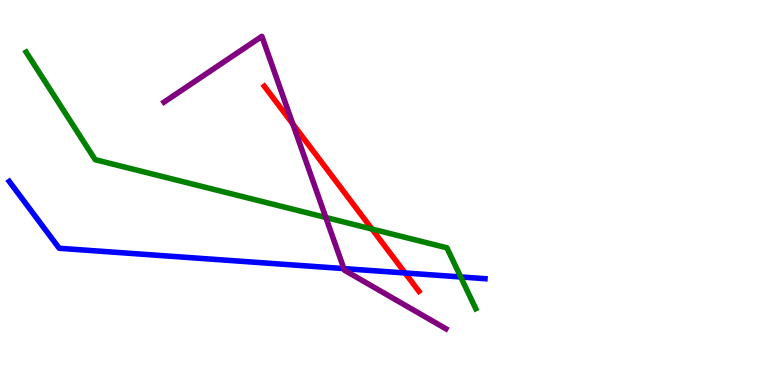[{'lines': ['blue', 'red'], 'intersections': [{'x': 5.23, 'y': 2.91}]}, {'lines': ['green', 'red'], 'intersections': [{'x': 4.8, 'y': 4.05}]}, {'lines': ['purple', 'red'], 'intersections': [{'x': 3.78, 'y': 6.78}]}, {'lines': ['blue', 'green'], 'intersections': [{'x': 5.94, 'y': 2.81}]}, {'lines': ['blue', 'purple'], 'intersections': [{'x': 4.44, 'y': 3.02}]}, {'lines': ['green', 'purple'], 'intersections': [{'x': 4.2, 'y': 4.35}]}]